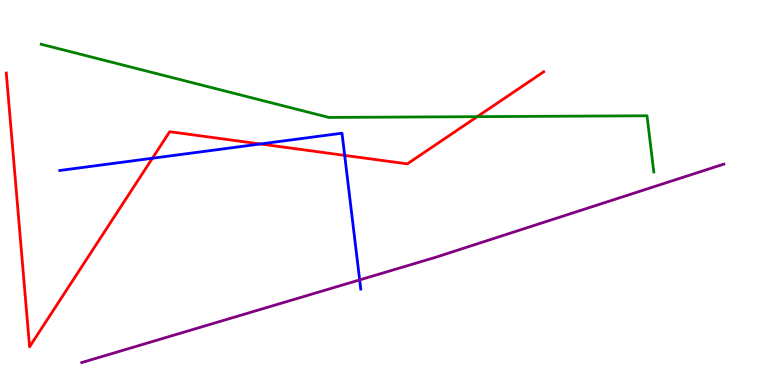[{'lines': ['blue', 'red'], 'intersections': [{'x': 1.97, 'y': 5.89}, {'x': 3.36, 'y': 6.26}, {'x': 4.45, 'y': 5.96}]}, {'lines': ['green', 'red'], 'intersections': [{'x': 6.16, 'y': 6.97}]}, {'lines': ['purple', 'red'], 'intersections': []}, {'lines': ['blue', 'green'], 'intersections': []}, {'lines': ['blue', 'purple'], 'intersections': [{'x': 4.64, 'y': 2.73}]}, {'lines': ['green', 'purple'], 'intersections': []}]